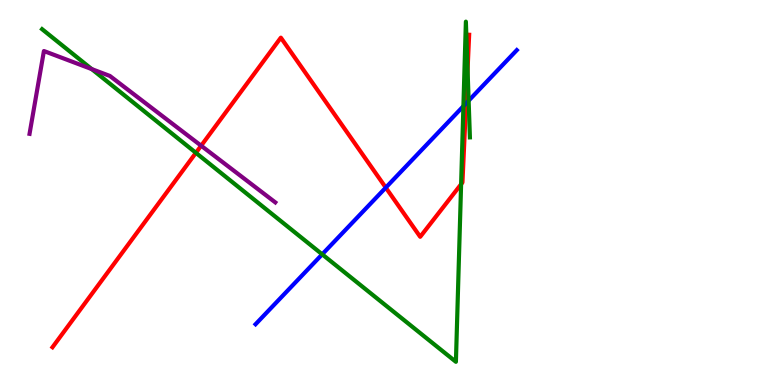[{'lines': ['blue', 'red'], 'intersections': [{'x': 4.98, 'y': 5.13}, {'x': 6.01, 'y': 7.31}]}, {'lines': ['green', 'red'], 'intersections': [{'x': 2.53, 'y': 6.03}, {'x': 5.95, 'y': 5.22}, {'x': 6.03, 'y': 8.18}]}, {'lines': ['purple', 'red'], 'intersections': [{'x': 2.6, 'y': 6.22}]}, {'lines': ['blue', 'green'], 'intersections': [{'x': 4.16, 'y': 3.39}, {'x': 5.98, 'y': 7.24}, {'x': 6.05, 'y': 7.39}]}, {'lines': ['blue', 'purple'], 'intersections': []}, {'lines': ['green', 'purple'], 'intersections': [{'x': 1.18, 'y': 8.21}]}]